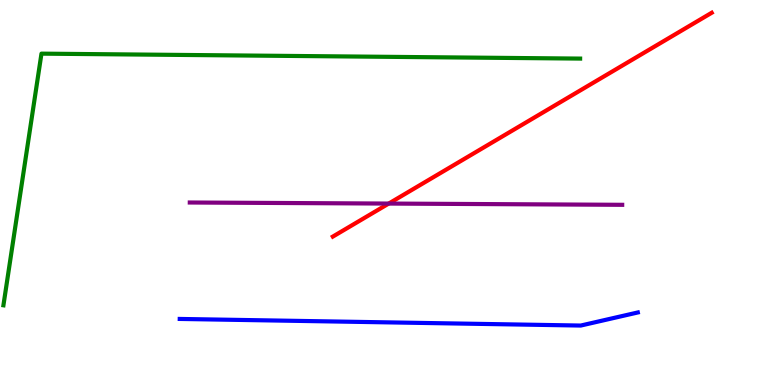[{'lines': ['blue', 'red'], 'intersections': []}, {'lines': ['green', 'red'], 'intersections': []}, {'lines': ['purple', 'red'], 'intersections': [{'x': 5.02, 'y': 4.71}]}, {'lines': ['blue', 'green'], 'intersections': []}, {'lines': ['blue', 'purple'], 'intersections': []}, {'lines': ['green', 'purple'], 'intersections': []}]